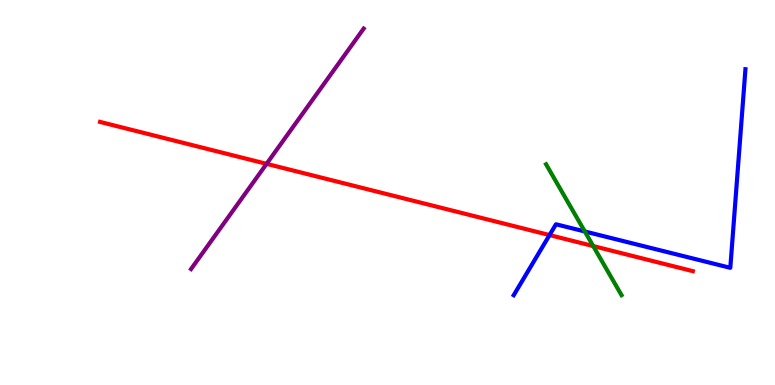[{'lines': ['blue', 'red'], 'intersections': [{'x': 7.09, 'y': 3.89}]}, {'lines': ['green', 'red'], 'intersections': [{'x': 7.65, 'y': 3.61}]}, {'lines': ['purple', 'red'], 'intersections': [{'x': 3.44, 'y': 5.74}]}, {'lines': ['blue', 'green'], 'intersections': [{'x': 7.55, 'y': 3.99}]}, {'lines': ['blue', 'purple'], 'intersections': []}, {'lines': ['green', 'purple'], 'intersections': []}]